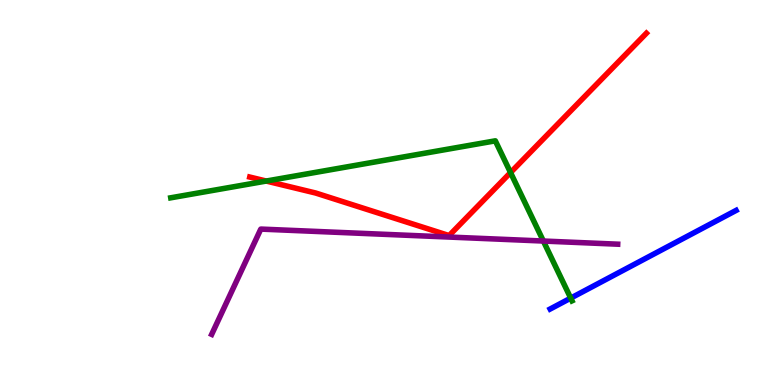[{'lines': ['blue', 'red'], 'intersections': []}, {'lines': ['green', 'red'], 'intersections': [{'x': 3.44, 'y': 5.3}, {'x': 6.59, 'y': 5.52}]}, {'lines': ['purple', 'red'], 'intersections': []}, {'lines': ['blue', 'green'], 'intersections': [{'x': 7.36, 'y': 2.26}]}, {'lines': ['blue', 'purple'], 'intersections': []}, {'lines': ['green', 'purple'], 'intersections': [{'x': 7.01, 'y': 3.74}]}]